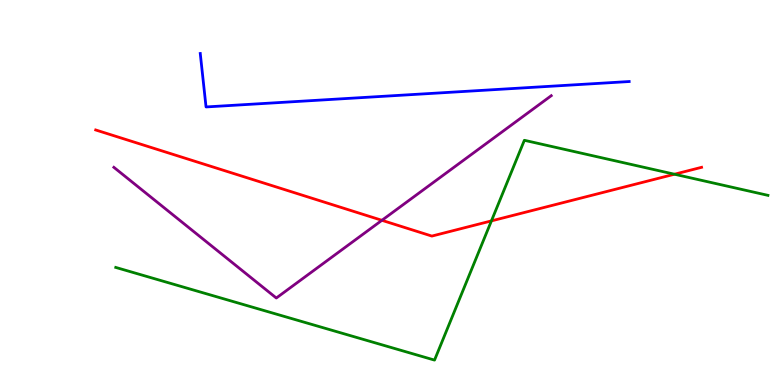[{'lines': ['blue', 'red'], 'intersections': []}, {'lines': ['green', 'red'], 'intersections': [{'x': 6.34, 'y': 4.26}, {'x': 8.7, 'y': 5.47}]}, {'lines': ['purple', 'red'], 'intersections': [{'x': 4.93, 'y': 4.28}]}, {'lines': ['blue', 'green'], 'intersections': []}, {'lines': ['blue', 'purple'], 'intersections': []}, {'lines': ['green', 'purple'], 'intersections': []}]